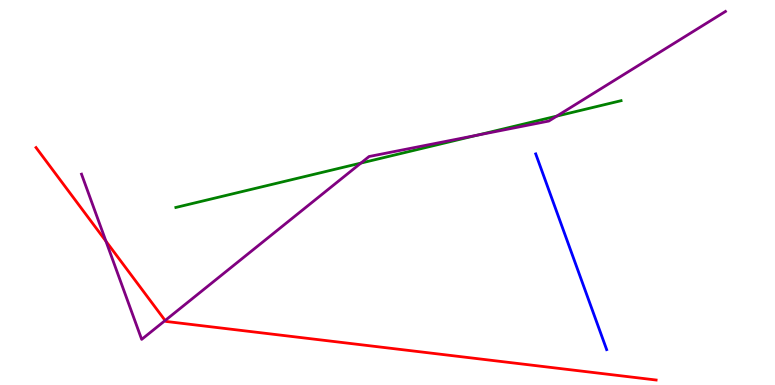[{'lines': ['blue', 'red'], 'intersections': []}, {'lines': ['green', 'red'], 'intersections': []}, {'lines': ['purple', 'red'], 'intersections': [{'x': 1.37, 'y': 3.74}, {'x': 2.13, 'y': 1.68}]}, {'lines': ['blue', 'green'], 'intersections': []}, {'lines': ['blue', 'purple'], 'intersections': []}, {'lines': ['green', 'purple'], 'intersections': [{'x': 4.66, 'y': 5.76}, {'x': 6.16, 'y': 6.49}, {'x': 7.18, 'y': 6.98}]}]